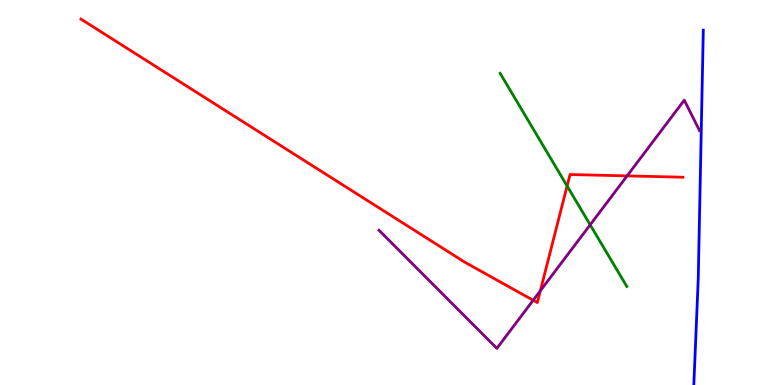[{'lines': ['blue', 'red'], 'intersections': []}, {'lines': ['green', 'red'], 'intersections': [{'x': 7.32, 'y': 5.17}]}, {'lines': ['purple', 'red'], 'intersections': [{'x': 6.88, 'y': 2.2}, {'x': 6.97, 'y': 2.45}, {'x': 8.09, 'y': 5.43}]}, {'lines': ['blue', 'green'], 'intersections': []}, {'lines': ['blue', 'purple'], 'intersections': []}, {'lines': ['green', 'purple'], 'intersections': [{'x': 7.62, 'y': 4.16}]}]